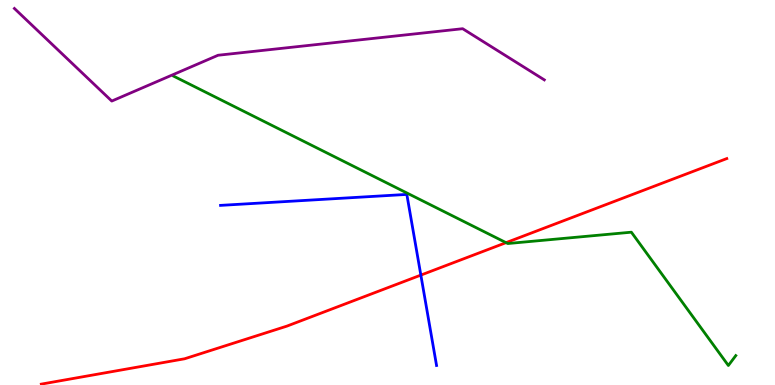[{'lines': ['blue', 'red'], 'intersections': [{'x': 5.43, 'y': 2.85}]}, {'lines': ['green', 'red'], 'intersections': [{'x': 6.53, 'y': 3.7}]}, {'lines': ['purple', 'red'], 'intersections': []}, {'lines': ['blue', 'green'], 'intersections': []}, {'lines': ['blue', 'purple'], 'intersections': []}, {'lines': ['green', 'purple'], 'intersections': []}]